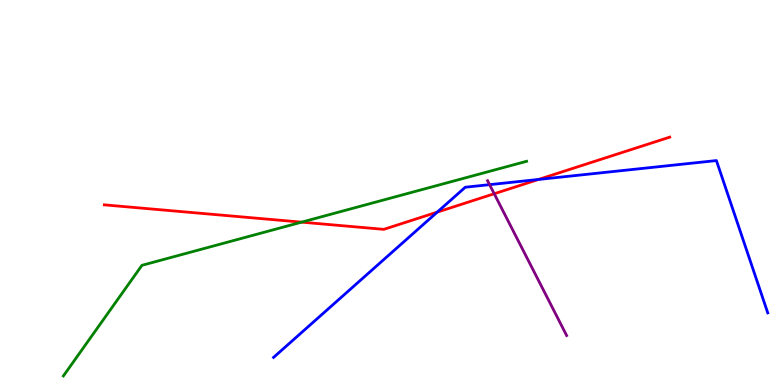[{'lines': ['blue', 'red'], 'intersections': [{'x': 5.64, 'y': 4.49}, {'x': 6.95, 'y': 5.34}]}, {'lines': ['green', 'red'], 'intersections': [{'x': 3.89, 'y': 4.23}]}, {'lines': ['purple', 'red'], 'intersections': [{'x': 6.38, 'y': 4.97}]}, {'lines': ['blue', 'green'], 'intersections': []}, {'lines': ['blue', 'purple'], 'intersections': [{'x': 6.32, 'y': 5.2}]}, {'lines': ['green', 'purple'], 'intersections': []}]